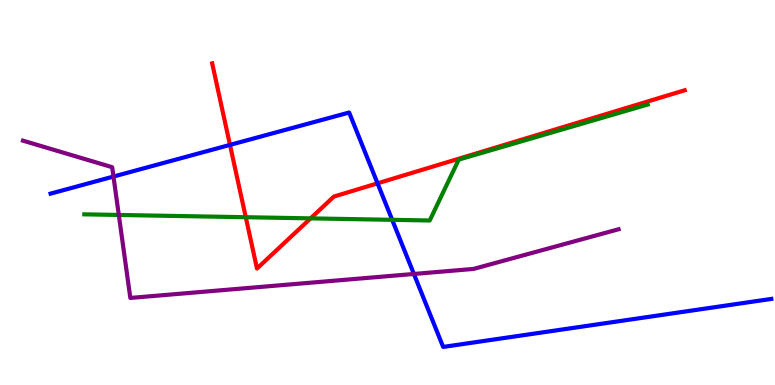[{'lines': ['blue', 'red'], 'intersections': [{'x': 2.97, 'y': 6.24}, {'x': 4.87, 'y': 5.24}]}, {'lines': ['green', 'red'], 'intersections': [{'x': 3.17, 'y': 4.36}, {'x': 4.01, 'y': 4.33}]}, {'lines': ['purple', 'red'], 'intersections': []}, {'lines': ['blue', 'green'], 'intersections': [{'x': 5.06, 'y': 4.29}]}, {'lines': ['blue', 'purple'], 'intersections': [{'x': 1.46, 'y': 5.41}, {'x': 5.34, 'y': 2.88}]}, {'lines': ['green', 'purple'], 'intersections': [{'x': 1.53, 'y': 4.42}]}]